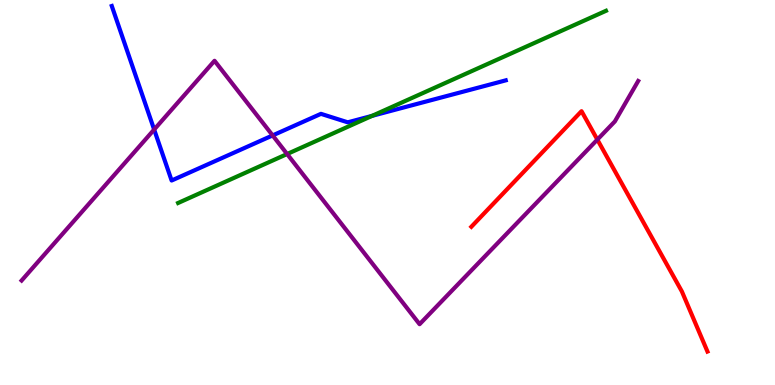[{'lines': ['blue', 'red'], 'intersections': []}, {'lines': ['green', 'red'], 'intersections': []}, {'lines': ['purple', 'red'], 'intersections': [{'x': 7.71, 'y': 6.37}]}, {'lines': ['blue', 'green'], 'intersections': [{'x': 4.8, 'y': 6.99}]}, {'lines': ['blue', 'purple'], 'intersections': [{'x': 1.99, 'y': 6.63}, {'x': 3.52, 'y': 6.48}]}, {'lines': ['green', 'purple'], 'intersections': [{'x': 3.7, 'y': 6.0}]}]